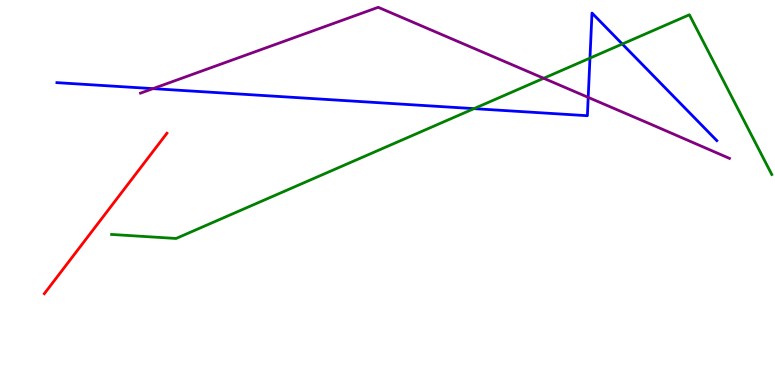[{'lines': ['blue', 'red'], 'intersections': []}, {'lines': ['green', 'red'], 'intersections': []}, {'lines': ['purple', 'red'], 'intersections': []}, {'lines': ['blue', 'green'], 'intersections': [{'x': 6.12, 'y': 7.18}, {'x': 7.61, 'y': 8.49}, {'x': 8.03, 'y': 8.86}]}, {'lines': ['blue', 'purple'], 'intersections': [{'x': 1.97, 'y': 7.7}, {'x': 7.59, 'y': 7.47}]}, {'lines': ['green', 'purple'], 'intersections': [{'x': 7.02, 'y': 7.97}]}]